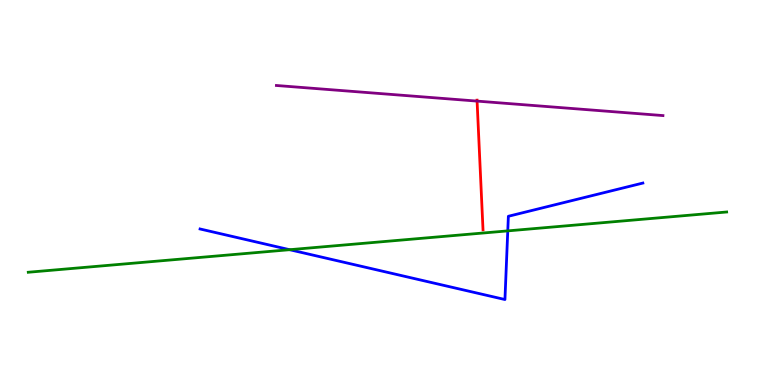[{'lines': ['blue', 'red'], 'intersections': []}, {'lines': ['green', 'red'], 'intersections': []}, {'lines': ['purple', 'red'], 'intersections': [{'x': 6.16, 'y': 7.37}]}, {'lines': ['blue', 'green'], 'intersections': [{'x': 3.74, 'y': 3.51}, {'x': 6.55, 'y': 4.0}]}, {'lines': ['blue', 'purple'], 'intersections': []}, {'lines': ['green', 'purple'], 'intersections': []}]